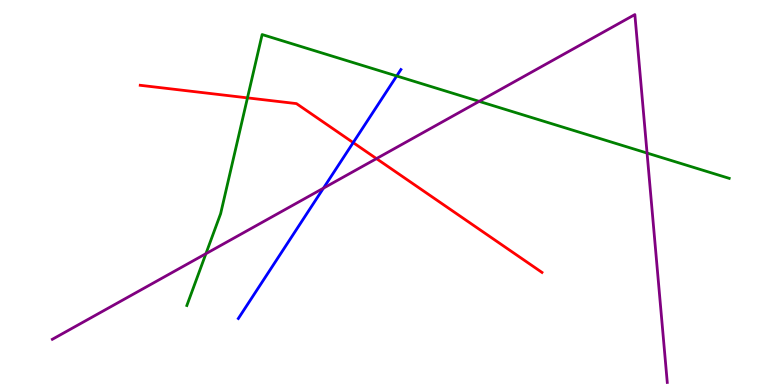[{'lines': ['blue', 'red'], 'intersections': [{'x': 4.56, 'y': 6.3}]}, {'lines': ['green', 'red'], 'intersections': [{'x': 3.19, 'y': 7.46}]}, {'lines': ['purple', 'red'], 'intersections': [{'x': 4.86, 'y': 5.88}]}, {'lines': ['blue', 'green'], 'intersections': [{'x': 5.12, 'y': 8.03}]}, {'lines': ['blue', 'purple'], 'intersections': [{'x': 4.17, 'y': 5.11}]}, {'lines': ['green', 'purple'], 'intersections': [{'x': 2.66, 'y': 3.41}, {'x': 6.18, 'y': 7.37}, {'x': 8.35, 'y': 6.02}]}]